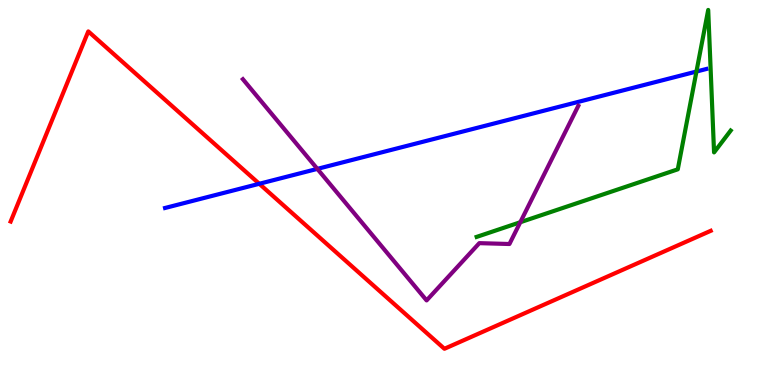[{'lines': ['blue', 'red'], 'intersections': [{'x': 3.35, 'y': 5.23}]}, {'lines': ['green', 'red'], 'intersections': []}, {'lines': ['purple', 'red'], 'intersections': []}, {'lines': ['blue', 'green'], 'intersections': [{'x': 8.99, 'y': 8.14}]}, {'lines': ['blue', 'purple'], 'intersections': [{'x': 4.09, 'y': 5.61}]}, {'lines': ['green', 'purple'], 'intersections': [{'x': 6.71, 'y': 4.23}]}]